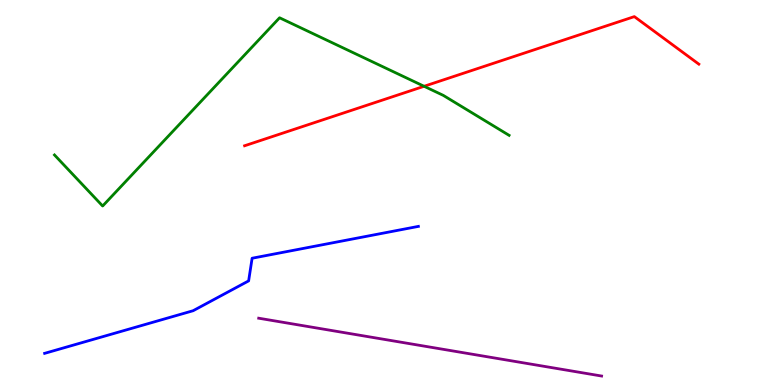[{'lines': ['blue', 'red'], 'intersections': []}, {'lines': ['green', 'red'], 'intersections': [{'x': 5.47, 'y': 7.76}]}, {'lines': ['purple', 'red'], 'intersections': []}, {'lines': ['blue', 'green'], 'intersections': []}, {'lines': ['blue', 'purple'], 'intersections': []}, {'lines': ['green', 'purple'], 'intersections': []}]